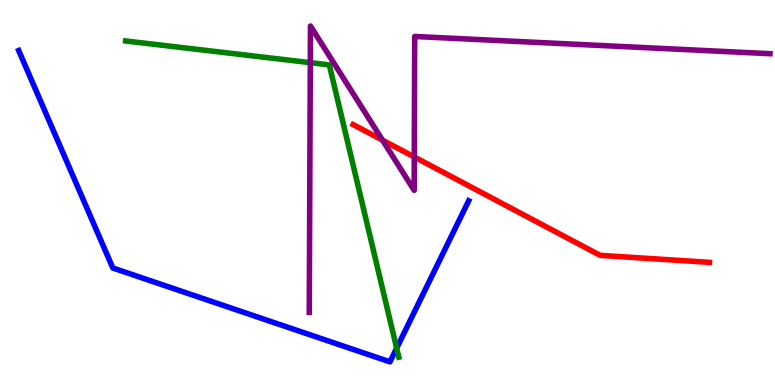[{'lines': ['blue', 'red'], 'intersections': []}, {'lines': ['green', 'red'], 'intersections': []}, {'lines': ['purple', 'red'], 'intersections': [{'x': 4.94, 'y': 6.36}, {'x': 5.35, 'y': 5.92}]}, {'lines': ['blue', 'green'], 'intersections': [{'x': 5.12, 'y': 0.957}]}, {'lines': ['blue', 'purple'], 'intersections': []}, {'lines': ['green', 'purple'], 'intersections': [{'x': 4.0, 'y': 8.37}]}]